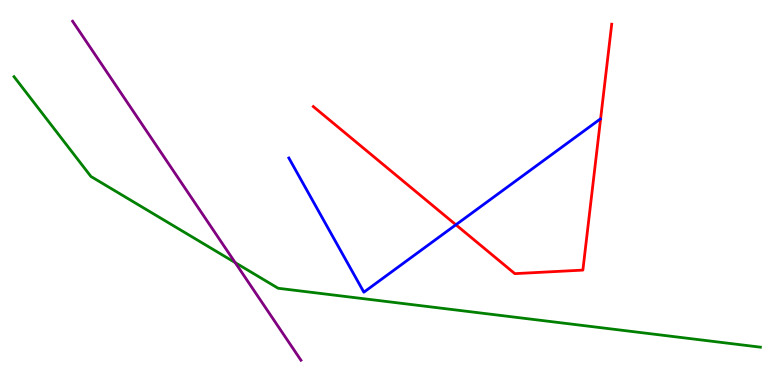[{'lines': ['blue', 'red'], 'intersections': [{'x': 5.88, 'y': 4.16}]}, {'lines': ['green', 'red'], 'intersections': []}, {'lines': ['purple', 'red'], 'intersections': []}, {'lines': ['blue', 'green'], 'intersections': []}, {'lines': ['blue', 'purple'], 'intersections': []}, {'lines': ['green', 'purple'], 'intersections': [{'x': 3.03, 'y': 3.18}]}]